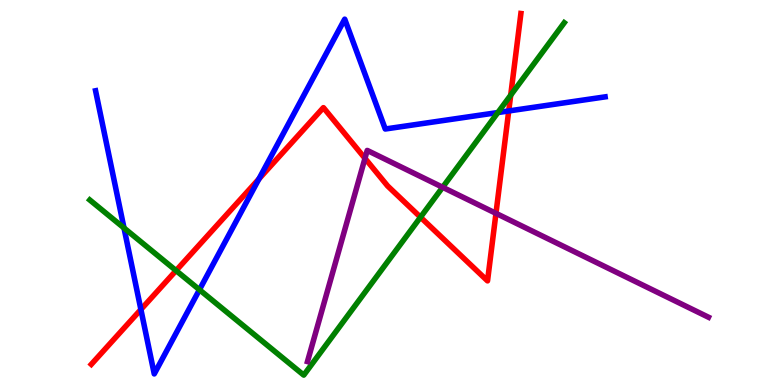[{'lines': ['blue', 'red'], 'intersections': [{'x': 1.82, 'y': 1.96}, {'x': 3.34, 'y': 5.35}, {'x': 6.56, 'y': 7.12}]}, {'lines': ['green', 'red'], 'intersections': [{'x': 2.27, 'y': 2.97}, {'x': 5.43, 'y': 4.36}, {'x': 6.59, 'y': 7.53}]}, {'lines': ['purple', 'red'], 'intersections': [{'x': 4.71, 'y': 5.89}, {'x': 6.4, 'y': 4.46}]}, {'lines': ['blue', 'green'], 'intersections': [{'x': 1.6, 'y': 4.08}, {'x': 2.57, 'y': 2.47}, {'x': 6.42, 'y': 7.08}]}, {'lines': ['blue', 'purple'], 'intersections': []}, {'lines': ['green', 'purple'], 'intersections': [{'x': 5.71, 'y': 5.14}]}]